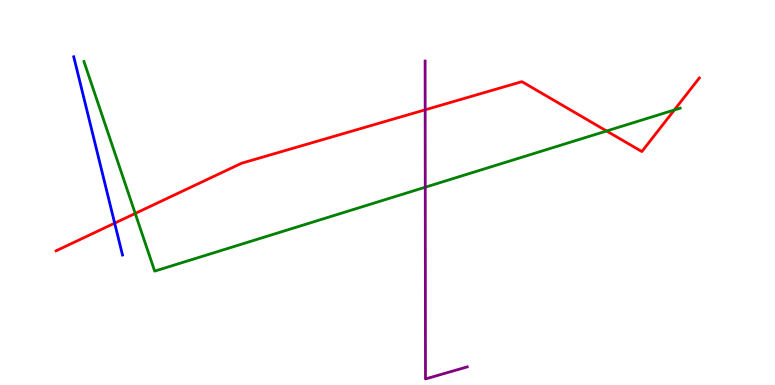[{'lines': ['blue', 'red'], 'intersections': [{'x': 1.48, 'y': 4.2}]}, {'lines': ['green', 'red'], 'intersections': [{'x': 1.74, 'y': 4.46}, {'x': 7.83, 'y': 6.6}, {'x': 8.7, 'y': 7.14}]}, {'lines': ['purple', 'red'], 'intersections': [{'x': 5.49, 'y': 7.15}]}, {'lines': ['blue', 'green'], 'intersections': []}, {'lines': ['blue', 'purple'], 'intersections': []}, {'lines': ['green', 'purple'], 'intersections': [{'x': 5.49, 'y': 5.14}]}]